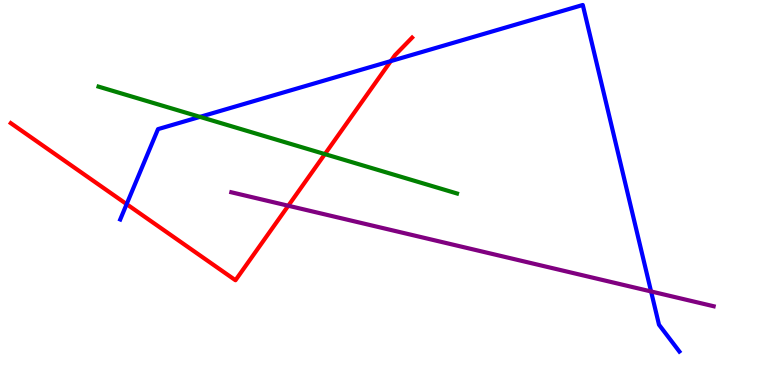[{'lines': ['blue', 'red'], 'intersections': [{'x': 1.63, 'y': 4.7}, {'x': 5.04, 'y': 8.41}]}, {'lines': ['green', 'red'], 'intersections': [{'x': 4.19, 'y': 6.0}]}, {'lines': ['purple', 'red'], 'intersections': [{'x': 3.72, 'y': 4.66}]}, {'lines': ['blue', 'green'], 'intersections': [{'x': 2.58, 'y': 6.96}]}, {'lines': ['blue', 'purple'], 'intersections': [{'x': 8.4, 'y': 2.43}]}, {'lines': ['green', 'purple'], 'intersections': []}]